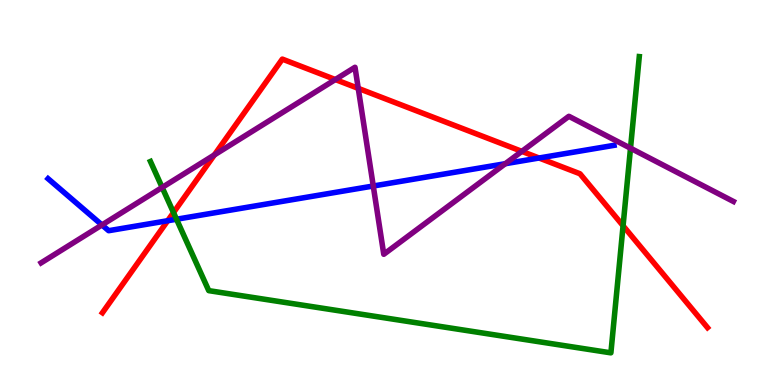[{'lines': ['blue', 'red'], 'intersections': [{'x': 2.16, 'y': 4.27}, {'x': 6.96, 'y': 5.9}]}, {'lines': ['green', 'red'], 'intersections': [{'x': 2.24, 'y': 4.48}, {'x': 8.04, 'y': 4.14}]}, {'lines': ['purple', 'red'], 'intersections': [{'x': 2.77, 'y': 5.98}, {'x': 4.33, 'y': 7.93}, {'x': 4.62, 'y': 7.7}, {'x': 6.73, 'y': 6.07}]}, {'lines': ['blue', 'green'], 'intersections': [{'x': 2.28, 'y': 4.31}]}, {'lines': ['blue', 'purple'], 'intersections': [{'x': 1.32, 'y': 4.16}, {'x': 4.82, 'y': 5.17}, {'x': 6.52, 'y': 5.75}]}, {'lines': ['green', 'purple'], 'intersections': [{'x': 2.09, 'y': 5.13}, {'x': 8.14, 'y': 6.15}]}]